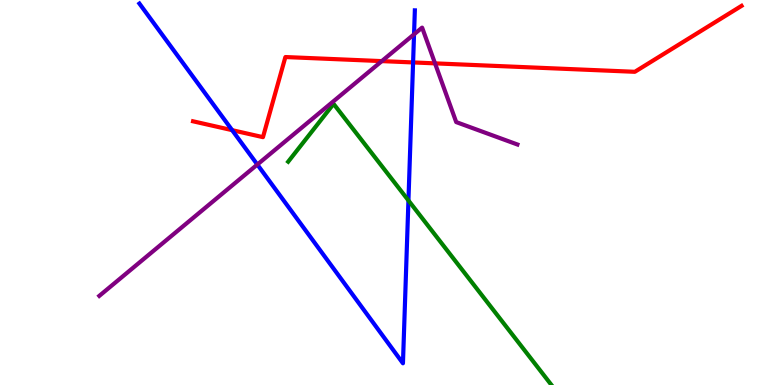[{'lines': ['blue', 'red'], 'intersections': [{'x': 3.0, 'y': 6.62}, {'x': 5.33, 'y': 8.38}]}, {'lines': ['green', 'red'], 'intersections': []}, {'lines': ['purple', 'red'], 'intersections': [{'x': 4.93, 'y': 8.41}, {'x': 5.61, 'y': 8.35}]}, {'lines': ['blue', 'green'], 'intersections': [{'x': 5.27, 'y': 4.79}]}, {'lines': ['blue', 'purple'], 'intersections': [{'x': 3.32, 'y': 5.73}, {'x': 5.34, 'y': 9.11}]}, {'lines': ['green', 'purple'], 'intersections': []}]